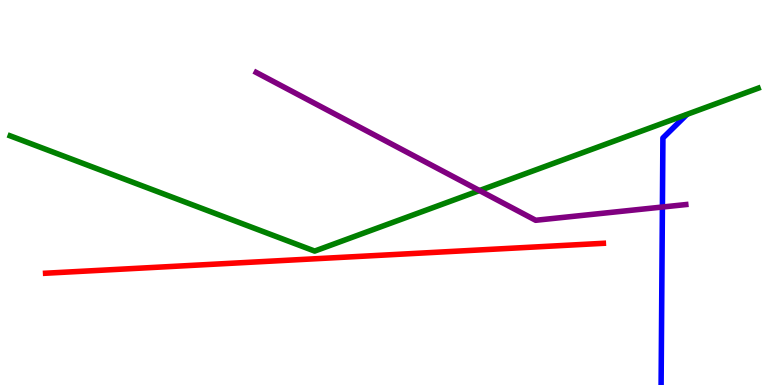[{'lines': ['blue', 'red'], 'intersections': []}, {'lines': ['green', 'red'], 'intersections': []}, {'lines': ['purple', 'red'], 'intersections': []}, {'lines': ['blue', 'green'], 'intersections': []}, {'lines': ['blue', 'purple'], 'intersections': [{'x': 8.55, 'y': 4.62}]}, {'lines': ['green', 'purple'], 'intersections': [{'x': 6.19, 'y': 5.05}]}]